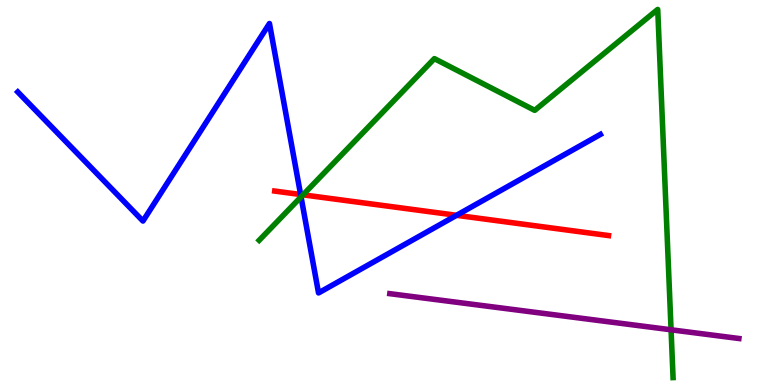[{'lines': ['blue', 'red'], 'intersections': [{'x': 3.88, 'y': 4.95}, {'x': 5.89, 'y': 4.41}]}, {'lines': ['green', 'red'], 'intersections': [{'x': 3.91, 'y': 4.94}]}, {'lines': ['purple', 'red'], 'intersections': []}, {'lines': ['blue', 'green'], 'intersections': [{'x': 3.88, 'y': 4.89}]}, {'lines': ['blue', 'purple'], 'intersections': []}, {'lines': ['green', 'purple'], 'intersections': [{'x': 8.66, 'y': 1.43}]}]